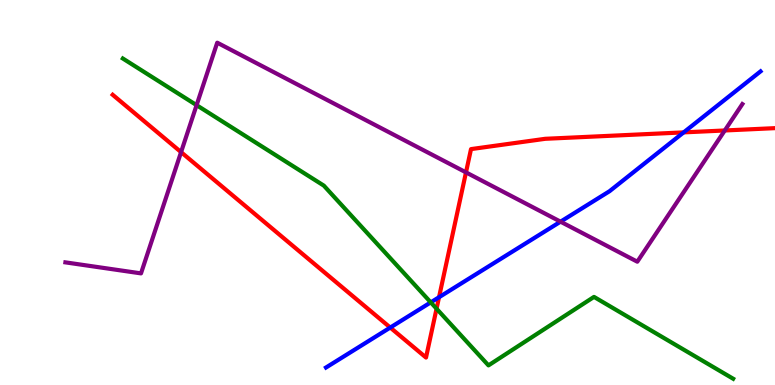[{'lines': ['blue', 'red'], 'intersections': [{'x': 5.04, 'y': 1.49}, {'x': 5.66, 'y': 2.28}, {'x': 8.82, 'y': 6.56}]}, {'lines': ['green', 'red'], 'intersections': [{'x': 5.63, 'y': 1.98}]}, {'lines': ['purple', 'red'], 'intersections': [{'x': 2.34, 'y': 6.05}, {'x': 6.01, 'y': 5.52}, {'x': 9.35, 'y': 6.61}]}, {'lines': ['blue', 'green'], 'intersections': [{'x': 5.56, 'y': 2.15}]}, {'lines': ['blue', 'purple'], 'intersections': [{'x': 7.23, 'y': 4.24}]}, {'lines': ['green', 'purple'], 'intersections': [{'x': 2.54, 'y': 7.27}]}]